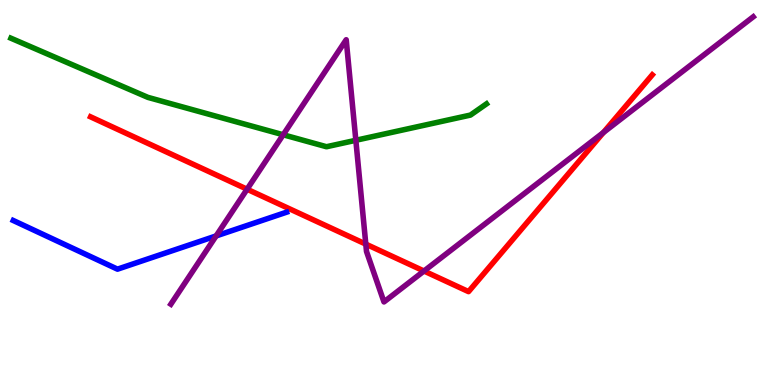[{'lines': ['blue', 'red'], 'intersections': []}, {'lines': ['green', 'red'], 'intersections': []}, {'lines': ['purple', 'red'], 'intersections': [{'x': 3.19, 'y': 5.09}, {'x': 4.72, 'y': 3.66}, {'x': 5.47, 'y': 2.96}, {'x': 7.79, 'y': 6.56}]}, {'lines': ['blue', 'green'], 'intersections': []}, {'lines': ['blue', 'purple'], 'intersections': [{'x': 2.79, 'y': 3.87}]}, {'lines': ['green', 'purple'], 'intersections': [{'x': 3.65, 'y': 6.5}, {'x': 4.59, 'y': 6.36}]}]